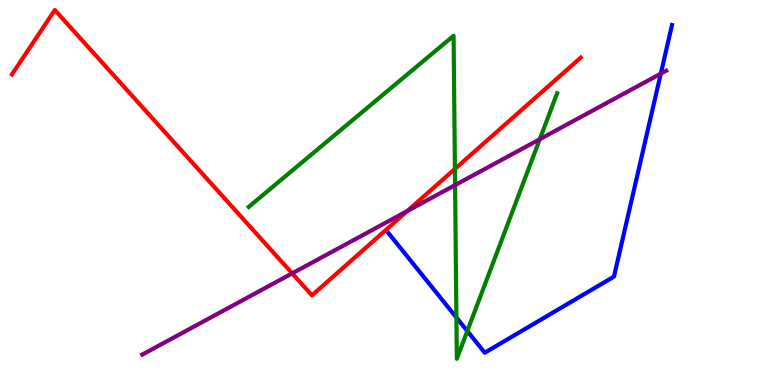[{'lines': ['blue', 'red'], 'intersections': []}, {'lines': ['green', 'red'], 'intersections': [{'x': 5.87, 'y': 5.61}]}, {'lines': ['purple', 'red'], 'intersections': [{'x': 3.77, 'y': 2.9}, {'x': 5.26, 'y': 4.52}]}, {'lines': ['blue', 'green'], 'intersections': [{'x': 5.89, 'y': 1.75}, {'x': 6.03, 'y': 1.4}]}, {'lines': ['blue', 'purple'], 'intersections': [{'x': 8.53, 'y': 8.09}]}, {'lines': ['green', 'purple'], 'intersections': [{'x': 5.87, 'y': 5.19}, {'x': 6.96, 'y': 6.38}]}]